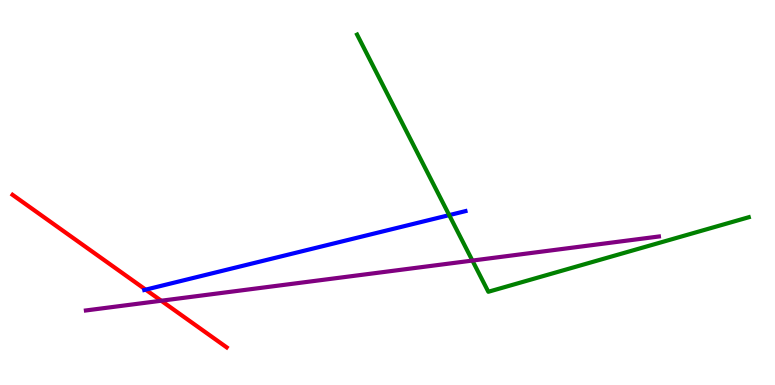[{'lines': ['blue', 'red'], 'intersections': [{'x': 1.88, 'y': 2.48}]}, {'lines': ['green', 'red'], 'intersections': []}, {'lines': ['purple', 'red'], 'intersections': [{'x': 2.08, 'y': 2.19}]}, {'lines': ['blue', 'green'], 'intersections': [{'x': 5.8, 'y': 4.41}]}, {'lines': ['blue', 'purple'], 'intersections': []}, {'lines': ['green', 'purple'], 'intersections': [{'x': 6.1, 'y': 3.23}]}]